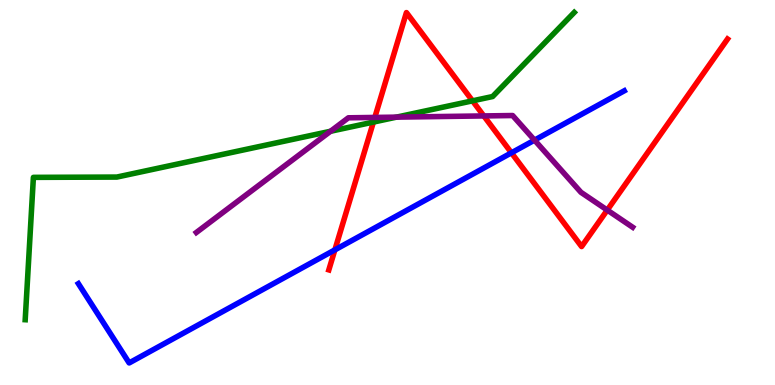[{'lines': ['blue', 'red'], 'intersections': [{'x': 4.32, 'y': 3.51}, {'x': 6.6, 'y': 6.03}]}, {'lines': ['green', 'red'], 'intersections': [{'x': 4.82, 'y': 6.83}, {'x': 6.1, 'y': 7.38}]}, {'lines': ['purple', 'red'], 'intersections': [{'x': 4.84, 'y': 6.95}, {'x': 6.24, 'y': 6.99}, {'x': 7.84, 'y': 4.54}]}, {'lines': ['blue', 'green'], 'intersections': []}, {'lines': ['blue', 'purple'], 'intersections': [{'x': 6.9, 'y': 6.36}]}, {'lines': ['green', 'purple'], 'intersections': [{'x': 4.26, 'y': 6.59}, {'x': 5.12, 'y': 6.96}]}]